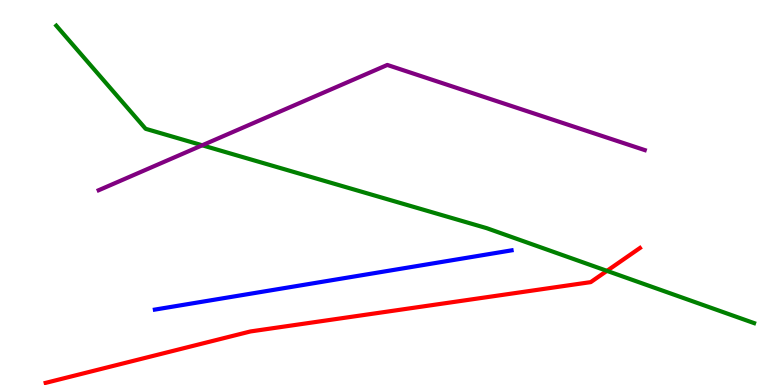[{'lines': ['blue', 'red'], 'intersections': []}, {'lines': ['green', 'red'], 'intersections': [{'x': 7.83, 'y': 2.96}]}, {'lines': ['purple', 'red'], 'intersections': []}, {'lines': ['blue', 'green'], 'intersections': []}, {'lines': ['blue', 'purple'], 'intersections': []}, {'lines': ['green', 'purple'], 'intersections': [{'x': 2.61, 'y': 6.23}]}]